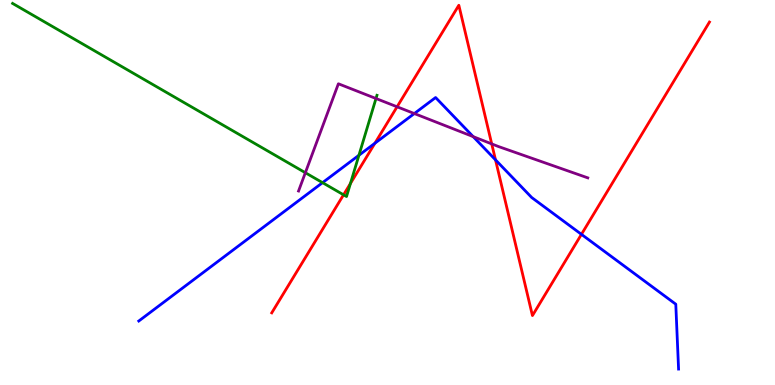[{'lines': ['blue', 'red'], 'intersections': [{'x': 4.84, 'y': 6.28}, {'x': 6.39, 'y': 5.85}, {'x': 7.5, 'y': 3.91}]}, {'lines': ['green', 'red'], 'intersections': [{'x': 4.43, 'y': 4.94}, {'x': 4.52, 'y': 5.24}]}, {'lines': ['purple', 'red'], 'intersections': [{'x': 5.12, 'y': 7.23}, {'x': 6.34, 'y': 6.26}]}, {'lines': ['blue', 'green'], 'intersections': [{'x': 4.16, 'y': 5.26}, {'x': 4.63, 'y': 5.97}]}, {'lines': ['blue', 'purple'], 'intersections': [{'x': 5.35, 'y': 7.05}, {'x': 6.11, 'y': 6.45}]}, {'lines': ['green', 'purple'], 'intersections': [{'x': 3.94, 'y': 5.51}, {'x': 4.85, 'y': 7.44}]}]